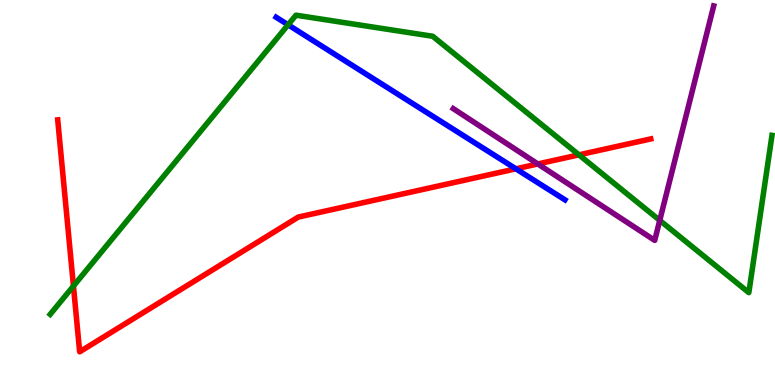[{'lines': ['blue', 'red'], 'intersections': [{'x': 6.66, 'y': 5.62}]}, {'lines': ['green', 'red'], 'intersections': [{'x': 0.948, 'y': 2.57}, {'x': 7.47, 'y': 5.98}]}, {'lines': ['purple', 'red'], 'intersections': [{'x': 6.94, 'y': 5.74}]}, {'lines': ['blue', 'green'], 'intersections': [{'x': 3.72, 'y': 9.36}]}, {'lines': ['blue', 'purple'], 'intersections': []}, {'lines': ['green', 'purple'], 'intersections': [{'x': 8.51, 'y': 4.28}]}]